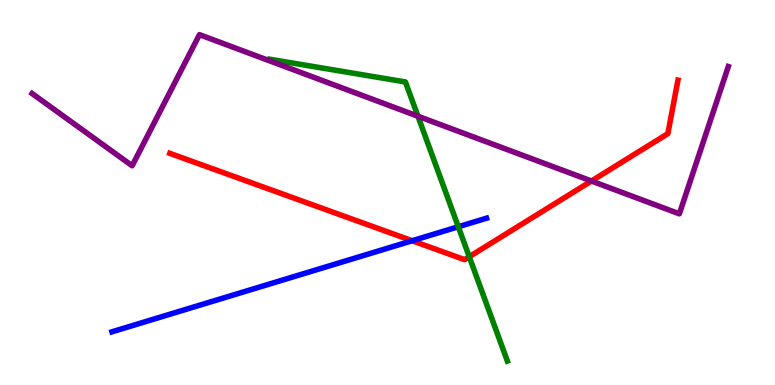[{'lines': ['blue', 'red'], 'intersections': [{'x': 5.32, 'y': 3.75}]}, {'lines': ['green', 'red'], 'intersections': [{'x': 6.05, 'y': 3.33}]}, {'lines': ['purple', 'red'], 'intersections': [{'x': 7.63, 'y': 5.3}]}, {'lines': ['blue', 'green'], 'intersections': [{'x': 5.91, 'y': 4.11}]}, {'lines': ['blue', 'purple'], 'intersections': []}, {'lines': ['green', 'purple'], 'intersections': [{'x': 5.39, 'y': 6.98}]}]